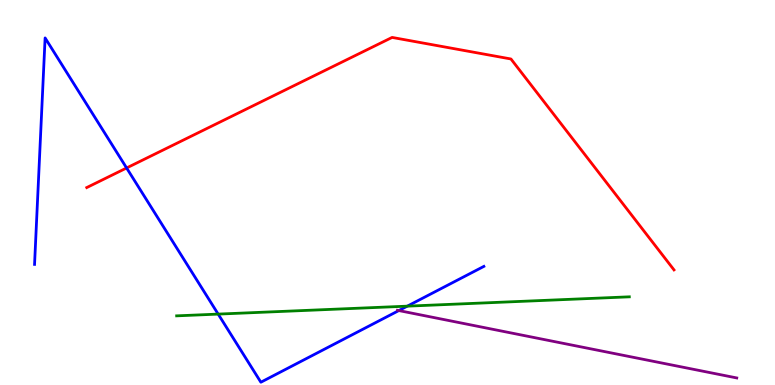[{'lines': ['blue', 'red'], 'intersections': [{'x': 1.63, 'y': 5.64}]}, {'lines': ['green', 'red'], 'intersections': []}, {'lines': ['purple', 'red'], 'intersections': []}, {'lines': ['blue', 'green'], 'intersections': [{'x': 2.82, 'y': 1.84}, {'x': 5.26, 'y': 2.05}]}, {'lines': ['blue', 'purple'], 'intersections': [{'x': 5.15, 'y': 1.93}]}, {'lines': ['green', 'purple'], 'intersections': []}]